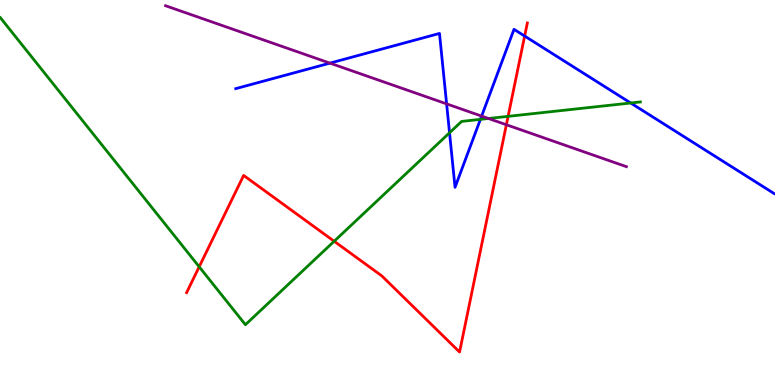[{'lines': ['blue', 'red'], 'intersections': [{'x': 6.77, 'y': 9.06}]}, {'lines': ['green', 'red'], 'intersections': [{'x': 2.57, 'y': 3.07}, {'x': 4.31, 'y': 3.73}, {'x': 6.56, 'y': 6.98}]}, {'lines': ['purple', 'red'], 'intersections': [{'x': 6.53, 'y': 6.76}]}, {'lines': ['blue', 'green'], 'intersections': [{'x': 5.8, 'y': 6.55}, {'x': 6.2, 'y': 6.9}, {'x': 8.14, 'y': 7.32}]}, {'lines': ['blue', 'purple'], 'intersections': [{'x': 4.26, 'y': 8.36}, {'x': 5.76, 'y': 7.3}, {'x': 6.21, 'y': 6.98}]}, {'lines': ['green', 'purple'], 'intersections': [{'x': 6.3, 'y': 6.92}]}]